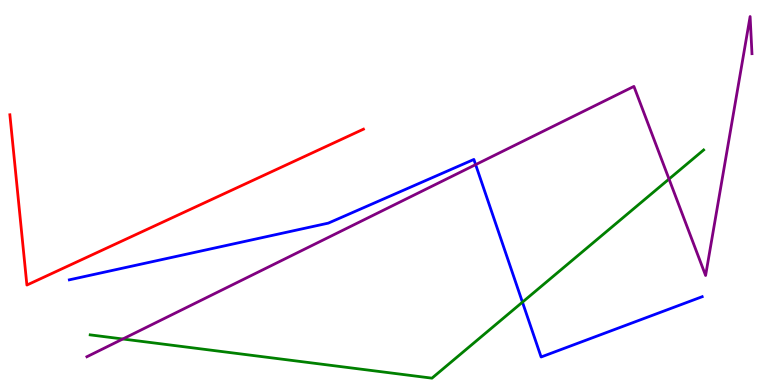[{'lines': ['blue', 'red'], 'intersections': []}, {'lines': ['green', 'red'], 'intersections': []}, {'lines': ['purple', 'red'], 'intersections': []}, {'lines': ['blue', 'green'], 'intersections': [{'x': 6.74, 'y': 2.15}]}, {'lines': ['blue', 'purple'], 'intersections': [{'x': 6.14, 'y': 5.72}]}, {'lines': ['green', 'purple'], 'intersections': [{'x': 1.58, 'y': 1.19}, {'x': 8.63, 'y': 5.35}]}]